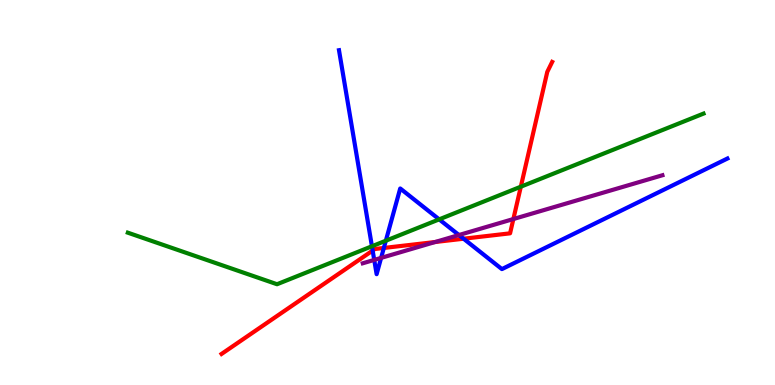[{'lines': ['blue', 'red'], 'intersections': [{'x': 4.81, 'y': 3.49}, {'x': 4.95, 'y': 3.56}, {'x': 5.98, 'y': 3.8}]}, {'lines': ['green', 'red'], 'intersections': [{'x': 6.72, 'y': 5.15}]}, {'lines': ['purple', 'red'], 'intersections': [{'x': 5.62, 'y': 3.71}, {'x': 6.62, 'y': 4.31}]}, {'lines': ['blue', 'green'], 'intersections': [{'x': 4.8, 'y': 3.6}, {'x': 4.98, 'y': 3.75}, {'x': 5.67, 'y': 4.3}]}, {'lines': ['blue', 'purple'], 'intersections': [{'x': 4.83, 'y': 3.25}, {'x': 4.92, 'y': 3.3}, {'x': 5.92, 'y': 3.9}]}, {'lines': ['green', 'purple'], 'intersections': []}]